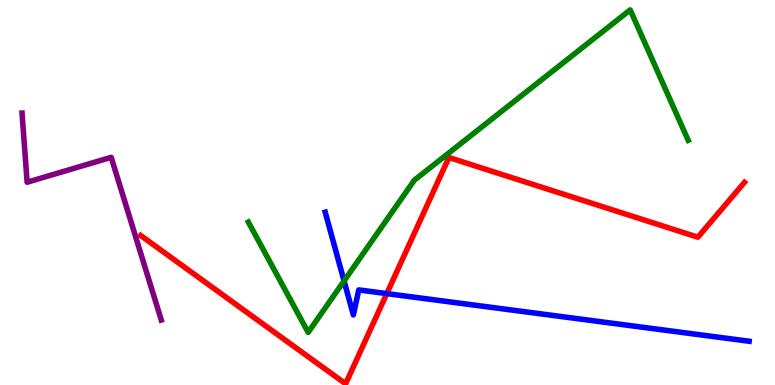[{'lines': ['blue', 'red'], 'intersections': [{'x': 4.99, 'y': 2.37}]}, {'lines': ['green', 'red'], 'intersections': []}, {'lines': ['purple', 'red'], 'intersections': []}, {'lines': ['blue', 'green'], 'intersections': [{'x': 4.44, 'y': 2.7}]}, {'lines': ['blue', 'purple'], 'intersections': []}, {'lines': ['green', 'purple'], 'intersections': []}]